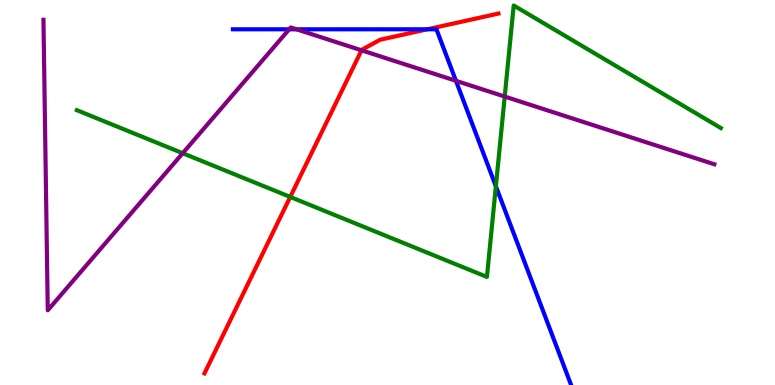[{'lines': ['blue', 'red'], 'intersections': [{'x': 5.51, 'y': 9.24}]}, {'lines': ['green', 'red'], 'intersections': [{'x': 3.74, 'y': 4.88}]}, {'lines': ['purple', 'red'], 'intersections': [{'x': 4.66, 'y': 8.69}]}, {'lines': ['blue', 'green'], 'intersections': [{'x': 6.4, 'y': 5.16}]}, {'lines': ['blue', 'purple'], 'intersections': [{'x': 3.73, 'y': 9.24}, {'x': 3.83, 'y': 9.24}, {'x': 5.88, 'y': 7.9}]}, {'lines': ['green', 'purple'], 'intersections': [{'x': 2.36, 'y': 6.02}, {'x': 6.51, 'y': 7.49}]}]